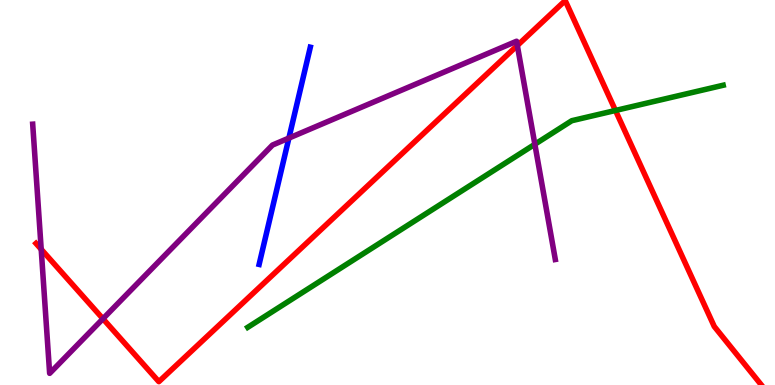[{'lines': ['blue', 'red'], 'intersections': []}, {'lines': ['green', 'red'], 'intersections': [{'x': 7.94, 'y': 7.13}]}, {'lines': ['purple', 'red'], 'intersections': [{'x': 0.532, 'y': 3.52}, {'x': 1.33, 'y': 1.72}, {'x': 6.68, 'y': 8.82}]}, {'lines': ['blue', 'green'], 'intersections': []}, {'lines': ['blue', 'purple'], 'intersections': [{'x': 3.73, 'y': 6.41}]}, {'lines': ['green', 'purple'], 'intersections': [{'x': 6.9, 'y': 6.25}]}]